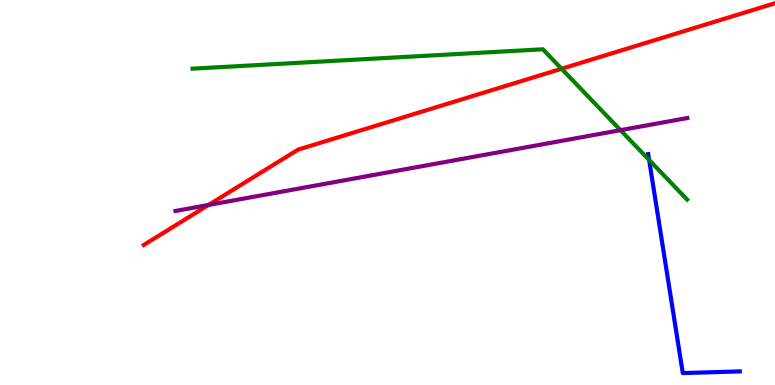[{'lines': ['blue', 'red'], 'intersections': []}, {'lines': ['green', 'red'], 'intersections': [{'x': 7.25, 'y': 8.21}]}, {'lines': ['purple', 'red'], 'intersections': [{'x': 2.69, 'y': 4.68}]}, {'lines': ['blue', 'green'], 'intersections': [{'x': 8.38, 'y': 5.84}]}, {'lines': ['blue', 'purple'], 'intersections': []}, {'lines': ['green', 'purple'], 'intersections': [{'x': 8.01, 'y': 6.62}]}]